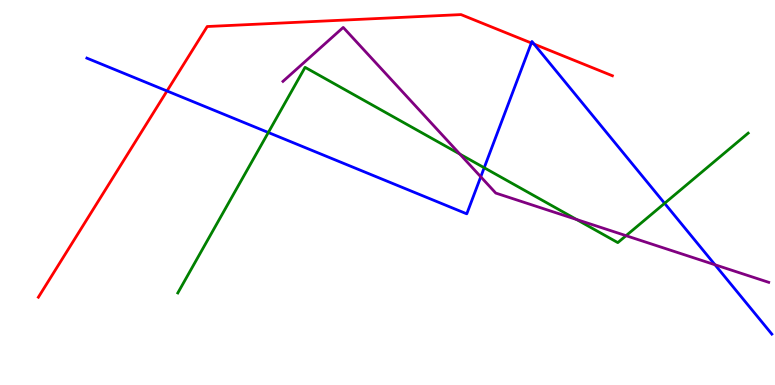[{'lines': ['blue', 'red'], 'intersections': [{'x': 2.16, 'y': 7.64}, {'x': 6.86, 'y': 8.88}, {'x': 6.89, 'y': 8.85}]}, {'lines': ['green', 'red'], 'intersections': []}, {'lines': ['purple', 'red'], 'intersections': []}, {'lines': ['blue', 'green'], 'intersections': [{'x': 3.46, 'y': 6.56}, {'x': 6.25, 'y': 5.64}, {'x': 8.58, 'y': 4.72}]}, {'lines': ['blue', 'purple'], 'intersections': [{'x': 6.2, 'y': 5.41}, {'x': 9.23, 'y': 3.12}]}, {'lines': ['green', 'purple'], 'intersections': [{'x': 5.93, 'y': 6.0}, {'x': 7.44, 'y': 4.3}, {'x': 8.08, 'y': 3.88}]}]